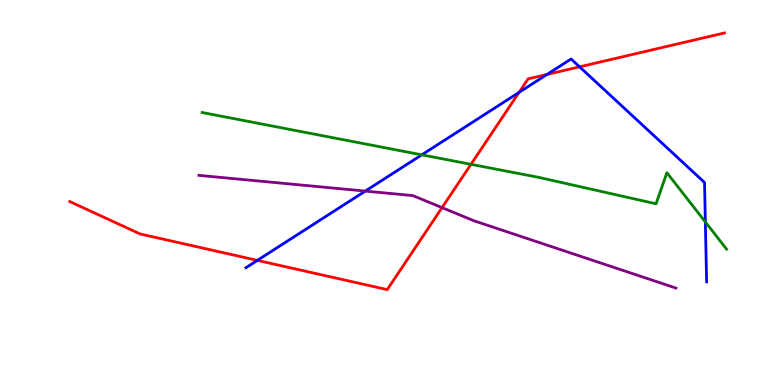[{'lines': ['blue', 'red'], 'intersections': [{'x': 3.32, 'y': 3.24}, {'x': 6.7, 'y': 7.6}, {'x': 7.06, 'y': 8.07}, {'x': 7.48, 'y': 8.26}]}, {'lines': ['green', 'red'], 'intersections': [{'x': 6.08, 'y': 5.73}]}, {'lines': ['purple', 'red'], 'intersections': [{'x': 5.7, 'y': 4.61}]}, {'lines': ['blue', 'green'], 'intersections': [{'x': 5.44, 'y': 5.98}, {'x': 9.1, 'y': 4.23}]}, {'lines': ['blue', 'purple'], 'intersections': [{'x': 4.71, 'y': 5.04}]}, {'lines': ['green', 'purple'], 'intersections': []}]